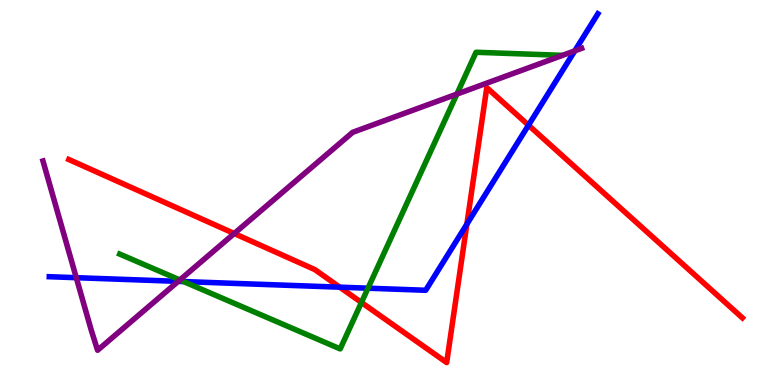[{'lines': ['blue', 'red'], 'intersections': [{'x': 4.38, 'y': 2.54}, {'x': 6.02, 'y': 4.18}, {'x': 6.82, 'y': 6.75}]}, {'lines': ['green', 'red'], 'intersections': [{'x': 4.66, 'y': 2.14}]}, {'lines': ['purple', 'red'], 'intersections': [{'x': 3.02, 'y': 3.93}]}, {'lines': ['blue', 'green'], 'intersections': [{'x': 2.37, 'y': 2.69}, {'x': 4.75, 'y': 2.51}]}, {'lines': ['blue', 'purple'], 'intersections': [{'x': 0.984, 'y': 2.79}, {'x': 2.3, 'y': 2.69}, {'x': 7.42, 'y': 8.68}]}, {'lines': ['green', 'purple'], 'intersections': [{'x': 2.32, 'y': 2.73}, {'x': 5.9, 'y': 7.56}]}]